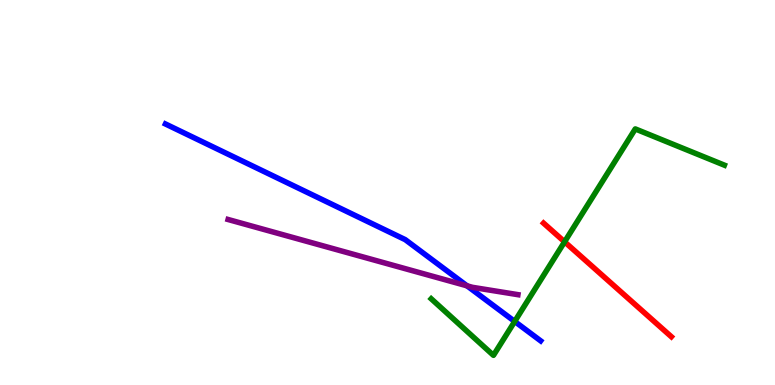[{'lines': ['blue', 'red'], 'intersections': []}, {'lines': ['green', 'red'], 'intersections': [{'x': 7.28, 'y': 3.72}]}, {'lines': ['purple', 'red'], 'intersections': []}, {'lines': ['blue', 'green'], 'intersections': [{'x': 6.64, 'y': 1.65}]}, {'lines': ['blue', 'purple'], 'intersections': [{'x': 6.03, 'y': 2.58}]}, {'lines': ['green', 'purple'], 'intersections': []}]